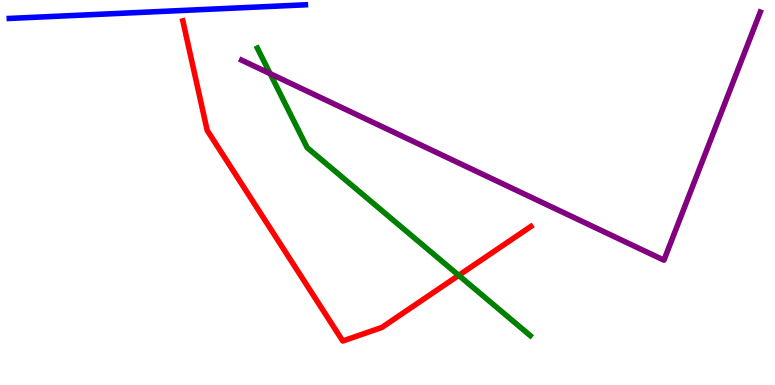[{'lines': ['blue', 'red'], 'intersections': []}, {'lines': ['green', 'red'], 'intersections': [{'x': 5.92, 'y': 2.85}]}, {'lines': ['purple', 'red'], 'intersections': []}, {'lines': ['blue', 'green'], 'intersections': []}, {'lines': ['blue', 'purple'], 'intersections': []}, {'lines': ['green', 'purple'], 'intersections': [{'x': 3.49, 'y': 8.09}]}]